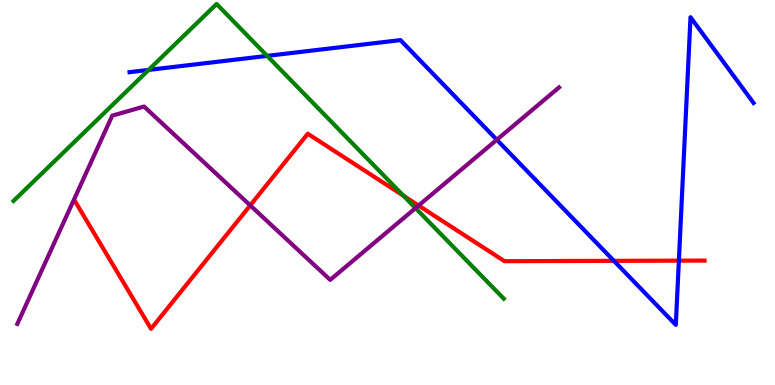[{'lines': ['blue', 'red'], 'intersections': [{'x': 7.92, 'y': 3.22}, {'x': 8.76, 'y': 3.23}]}, {'lines': ['green', 'red'], 'intersections': [{'x': 5.21, 'y': 4.92}]}, {'lines': ['purple', 'red'], 'intersections': [{'x': 3.23, 'y': 4.67}, {'x': 5.4, 'y': 4.66}]}, {'lines': ['blue', 'green'], 'intersections': [{'x': 1.92, 'y': 8.18}, {'x': 3.45, 'y': 8.55}]}, {'lines': ['blue', 'purple'], 'intersections': [{'x': 6.41, 'y': 6.37}]}, {'lines': ['green', 'purple'], 'intersections': [{'x': 5.36, 'y': 4.59}]}]